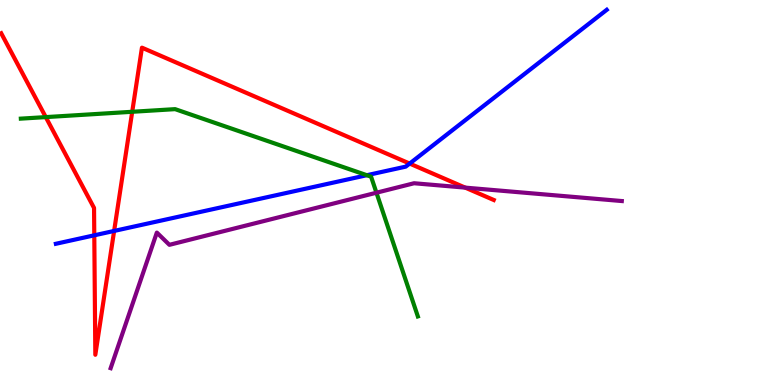[{'lines': ['blue', 'red'], 'intersections': [{'x': 1.22, 'y': 3.89}, {'x': 1.47, 'y': 4.0}, {'x': 5.29, 'y': 5.75}]}, {'lines': ['green', 'red'], 'intersections': [{'x': 0.591, 'y': 6.96}, {'x': 1.71, 'y': 7.1}]}, {'lines': ['purple', 'red'], 'intersections': [{'x': 6.0, 'y': 5.13}]}, {'lines': ['blue', 'green'], 'intersections': [{'x': 4.73, 'y': 5.45}]}, {'lines': ['blue', 'purple'], 'intersections': []}, {'lines': ['green', 'purple'], 'intersections': [{'x': 4.86, 'y': 4.99}]}]